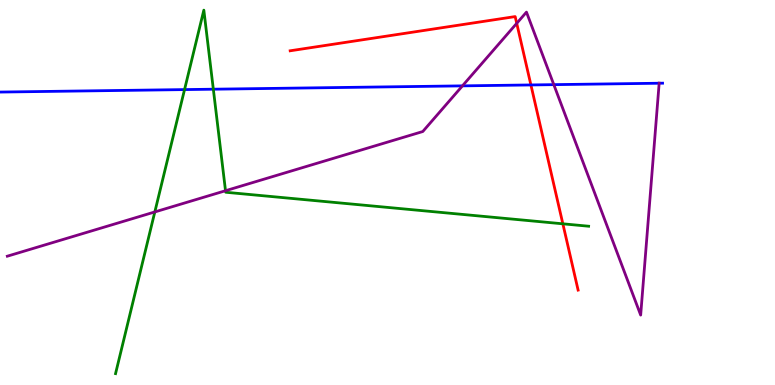[{'lines': ['blue', 'red'], 'intersections': [{'x': 6.85, 'y': 7.79}]}, {'lines': ['green', 'red'], 'intersections': [{'x': 7.26, 'y': 4.19}]}, {'lines': ['purple', 'red'], 'intersections': [{'x': 6.67, 'y': 9.39}]}, {'lines': ['blue', 'green'], 'intersections': [{'x': 2.38, 'y': 7.67}, {'x': 2.75, 'y': 7.68}]}, {'lines': ['blue', 'purple'], 'intersections': [{'x': 5.97, 'y': 7.77}, {'x': 7.15, 'y': 7.8}, {'x': 8.51, 'y': 7.84}]}, {'lines': ['green', 'purple'], 'intersections': [{'x': 2.0, 'y': 4.5}, {'x': 2.91, 'y': 5.05}]}]